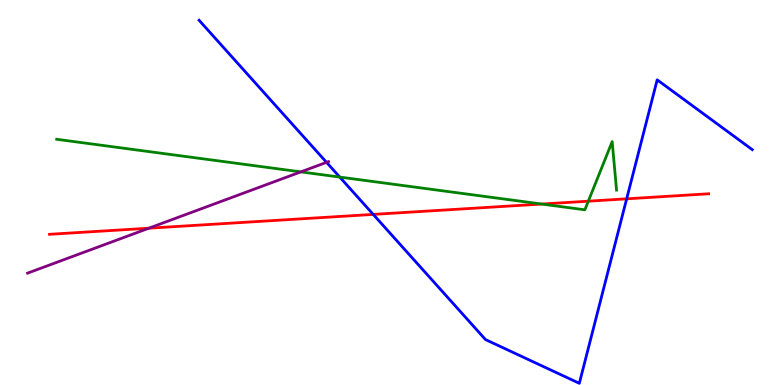[{'lines': ['blue', 'red'], 'intersections': [{'x': 4.82, 'y': 4.43}, {'x': 8.09, 'y': 4.84}]}, {'lines': ['green', 'red'], 'intersections': [{'x': 6.99, 'y': 4.7}, {'x': 7.59, 'y': 4.77}]}, {'lines': ['purple', 'red'], 'intersections': [{'x': 1.92, 'y': 4.07}]}, {'lines': ['blue', 'green'], 'intersections': [{'x': 4.38, 'y': 5.4}]}, {'lines': ['blue', 'purple'], 'intersections': [{'x': 4.21, 'y': 5.78}]}, {'lines': ['green', 'purple'], 'intersections': [{'x': 3.88, 'y': 5.54}]}]